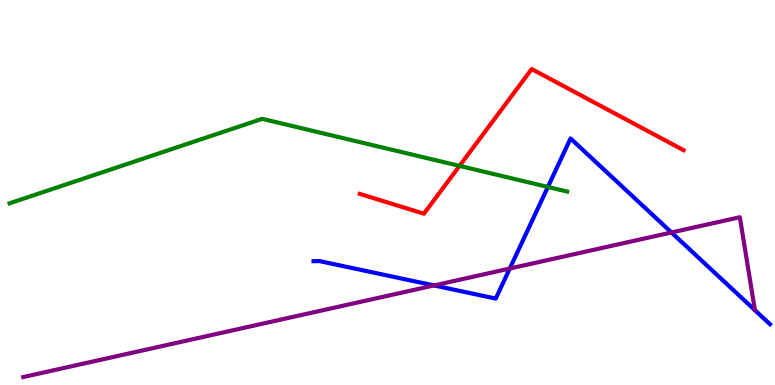[{'lines': ['blue', 'red'], 'intersections': []}, {'lines': ['green', 'red'], 'intersections': [{'x': 5.93, 'y': 5.69}]}, {'lines': ['purple', 'red'], 'intersections': []}, {'lines': ['blue', 'green'], 'intersections': [{'x': 7.07, 'y': 5.14}]}, {'lines': ['blue', 'purple'], 'intersections': [{'x': 5.6, 'y': 2.59}, {'x': 6.58, 'y': 3.02}, {'x': 8.66, 'y': 3.96}]}, {'lines': ['green', 'purple'], 'intersections': []}]